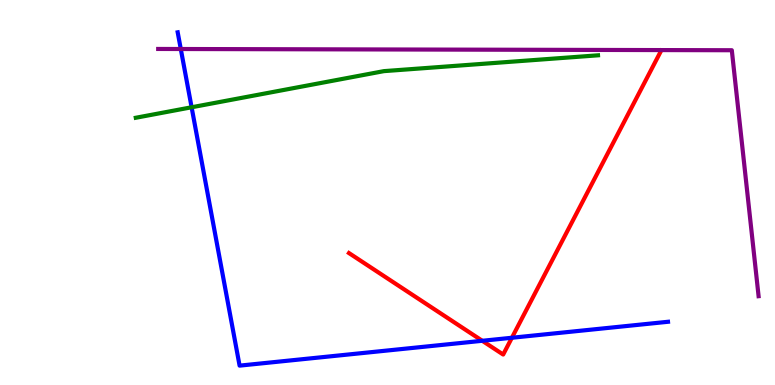[{'lines': ['blue', 'red'], 'intersections': [{'x': 6.22, 'y': 1.15}, {'x': 6.61, 'y': 1.23}]}, {'lines': ['green', 'red'], 'intersections': []}, {'lines': ['purple', 'red'], 'intersections': []}, {'lines': ['blue', 'green'], 'intersections': [{'x': 2.47, 'y': 7.21}]}, {'lines': ['blue', 'purple'], 'intersections': [{'x': 2.33, 'y': 8.73}]}, {'lines': ['green', 'purple'], 'intersections': []}]